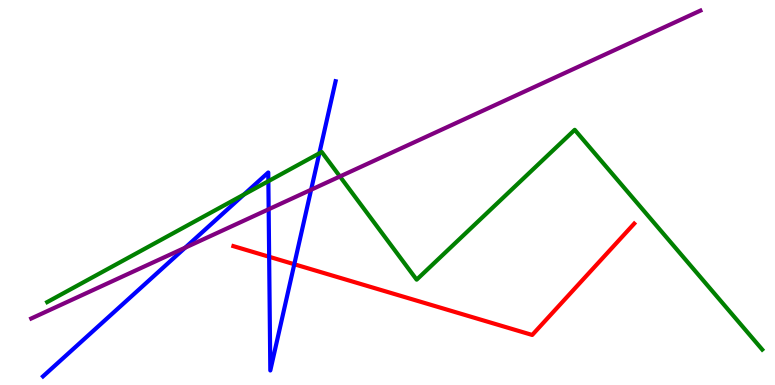[{'lines': ['blue', 'red'], 'intersections': [{'x': 3.47, 'y': 3.33}, {'x': 3.8, 'y': 3.14}]}, {'lines': ['green', 'red'], 'intersections': []}, {'lines': ['purple', 'red'], 'intersections': []}, {'lines': ['blue', 'green'], 'intersections': [{'x': 3.15, 'y': 4.95}, {'x': 3.46, 'y': 5.29}, {'x': 4.12, 'y': 6.02}]}, {'lines': ['blue', 'purple'], 'intersections': [{'x': 2.39, 'y': 3.57}, {'x': 3.47, 'y': 4.56}, {'x': 4.01, 'y': 5.07}]}, {'lines': ['green', 'purple'], 'intersections': [{'x': 4.39, 'y': 5.42}]}]